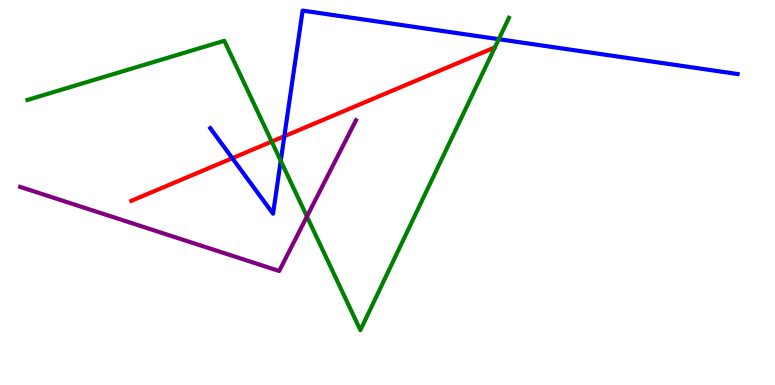[{'lines': ['blue', 'red'], 'intersections': [{'x': 3.0, 'y': 5.89}, {'x': 3.67, 'y': 6.46}]}, {'lines': ['green', 'red'], 'intersections': [{'x': 3.51, 'y': 6.32}]}, {'lines': ['purple', 'red'], 'intersections': []}, {'lines': ['blue', 'green'], 'intersections': [{'x': 3.62, 'y': 5.82}, {'x': 6.44, 'y': 8.98}]}, {'lines': ['blue', 'purple'], 'intersections': []}, {'lines': ['green', 'purple'], 'intersections': [{'x': 3.96, 'y': 4.38}]}]